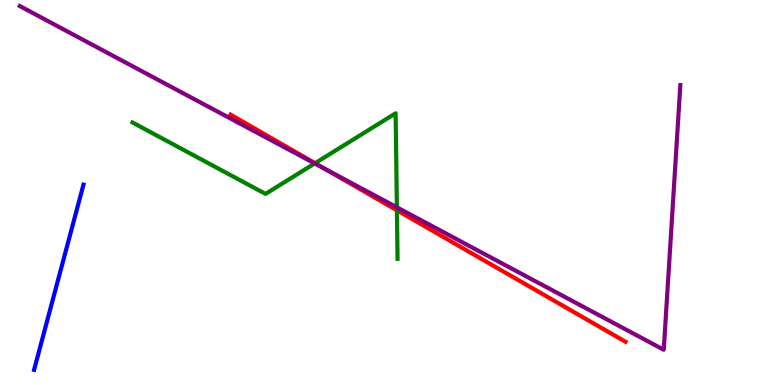[{'lines': ['blue', 'red'], 'intersections': []}, {'lines': ['green', 'red'], 'intersections': [{'x': 4.07, 'y': 5.76}, {'x': 5.12, 'y': 4.54}]}, {'lines': ['purple', 'red'], 'intersections': [{'x': 4.19, 'y': 5.61}]}, {'lines': ['blue', 'green'], 'intersections': []}, {'lines': ['blue', 'purple'], 'intersections': []}, {'lines': ['green', 'purple'], 'intersections': [{'x': 4.06, 'y': 5.75}, {'x': 5.12, 'y': 4.62}]}]